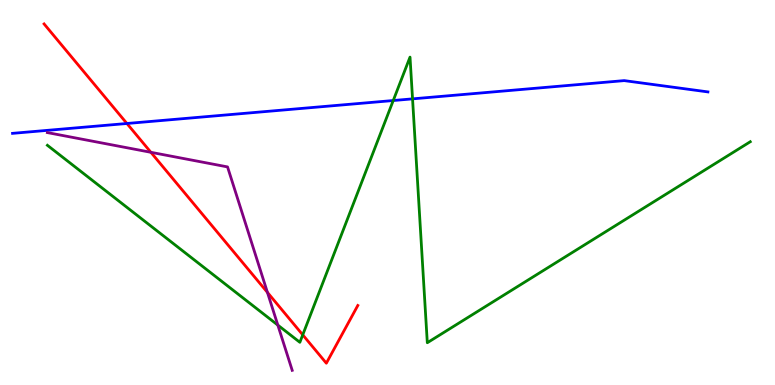[{'lines': ['blue', 'red'], 'intersections': [{'x': 1.64, 'y': 6.79}]}, {'lines': ['green', 'red'], 'intersections': [{'x': 3.91, 'y': 1.3}]}, {'lines': ['purple', 'red'], 'intersections': [{'x': 1.95, 'y': 6.04}, {'x': 3.45, 'y': 2.41}]}, {'lines': ['blue', 'green'], 'intersections': [{'x': 5.07, 'y': 7.39}, {'x': 5.32, 'y': 7.43}]}, {'lines': ['blue', 'purple'], 'intersections': []}, {'lines': ['green', 'purple'], 'intersections': [{'x': 3.58, 'y': 1.56}]}]